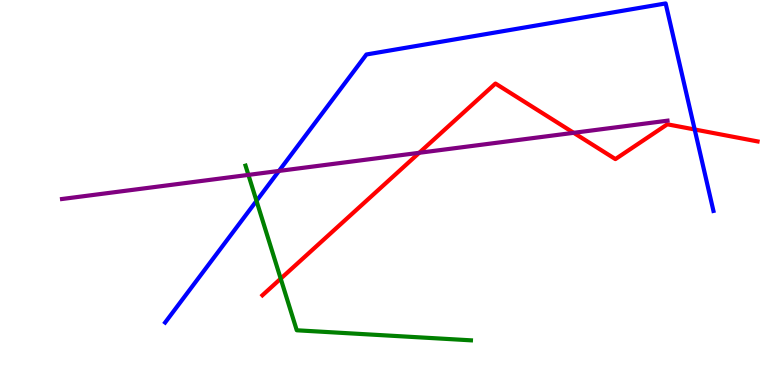[{'lines': ['blue', 'red'], 'intersections': [{'x': 8.96, 'y': 6.64}]}, {'lines': ['green', 'red'], 'intersections': [{'x': 3.62, 'y': 2.76}]}, {'lines': ['purple', 'red'], 'intersections': [{'x': 5.41, 'y': 6.03}, {'x': 7.4, 'y': 6.55}]}, {'lines': ['blue', 'green'], 'intersections': [{'x': 3.31, 'y': 4.78}]}, {'lines': ['blue', 'purple'], 'intersections': [{'x': 3.6, 'y': 5.56}]}, {'lines': ['green', 'purple'], 'intersections': [{'x': 3.21, 'y': 5.46}]}]